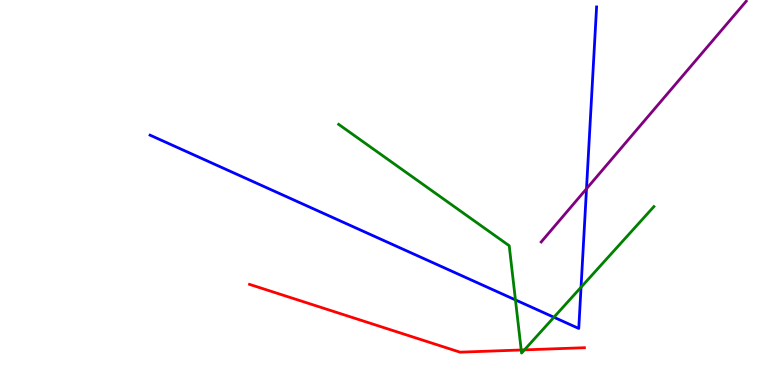[{'lines': ['blue', 'red'], 'intersections': []}, {'lines': ['green', 'red'], 'intersections': [{'x': 6.73, 'y': 0.909}, {'x': 6.77, 'y': 0.913}]}, {'lines': ['purple', 'red'], 'intersections': []}, {'lines': ['blue', 'green'], 'intersections': [{'x': 6.65, 'y': 2.21}, {'x': 7.15, 'y': 1.76}, {'x': 7.5, 'y': 2.54}]}, {'lines': ['blue', 'purple'], 'intersections': [{'x': 7.57, 'y': 5.1}]}, {'lines': ['green', 'purple'], 'intersections': []}]